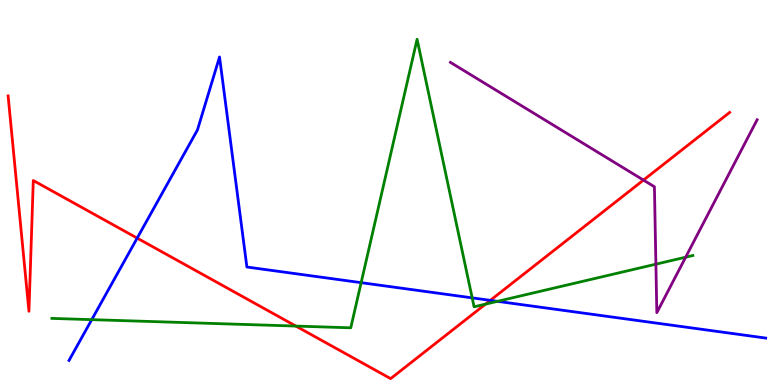[{'lines': ['blue', 'red'], 'intersections': [{'x': 1.77, 'y': 3.82}, {'x': 6.33, 'y': 2.2}]}, {'lines': ['green', 'red'], 'intersections': [{'x': 3.82, 'y': 1.53}, {'x': 6.26, 'y': 2.1}]}, {'lines': ['purple', 'red'], 'intersections': [{'x': 8.3, 'y': 5.32}]}, {'lines': ['blue', 'green'], 'intersections': [{'x': 1.18, 'y': 1.7}, {'x': 4.66, 'y': 2.66}, {'x': 6.09, 'y': 2.26}, {'x': 6.42, 'y': 2.17}]}, {'lines': ['blue', 'purple'], 'intersections': []}, {'lines': ['green', 'purple'], 'intersections': [{'x': 8.46, 'y': 3.14}, {'x': 8.85, 'y': 3.32}]}]